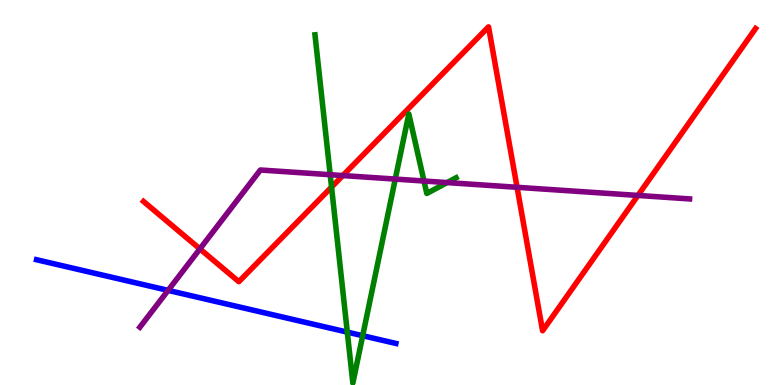[{'lines': ['blue', 'red'], 'intersections': []}, {'lines': ['green', 'red'], 'intersections': [{'x': 4.28, 'y': 5.14}]}, {'lines': ['purple', 'red'], 'intersections': [{'x': 2.58, 'y': 3.53}, {'x': 4.42, 'y': 5.44}, {'x': 6.67, 'y': 5.14}, {'x': 8.23, 'y': 4.92}]}, {'lines': ['blue', 'green'], 'intersections': [{'x': 4.48, 'y': 1.37}, {'x': 4.68, 'y': 1.28}]}, {'lines': ['blue', 'purple'], 'intersections': [{'x': 2.17, 'y': 2.46}]}, {'lines': ['green', 'purple'], 'intersections': [{'x': 4.26, 'y': 5.46}, {'x': 5.1, 'y': 5.35}, {'x': 5.47, 'y': 5.3}, {'x': 5.77, 'y': 5.26}]}]